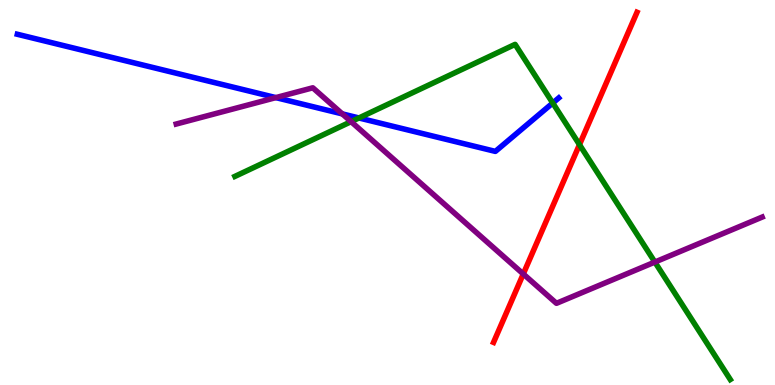[{'lines': ['blue', 'red'], 'intersections': []}, {'lines': ['green', 'red'], 'intersections': [{'x': 7.48, 'y': 6.24}]}, {'lines': ['purple', 'red'], 'intersections': [{'x': 6.75, 'y': 2.88}]}, {'lines': ['blue', 'green'], 'intersections': [{'x': 4.63, 'y': 6.94}, {'x': 7.13, 'y': 7.32}]}, {'lines': ['blue', 'purple'], 'intersections': [{'x': 3.56, 'y': 7.46}, {'x': 4.42, 'y': 7.04}]}, {'lines': ['green', 'purple'], 'intersections': [{'x': 4.53, 'y': 6.84}, {'x': 8.45, 'y': 3.19}]}]